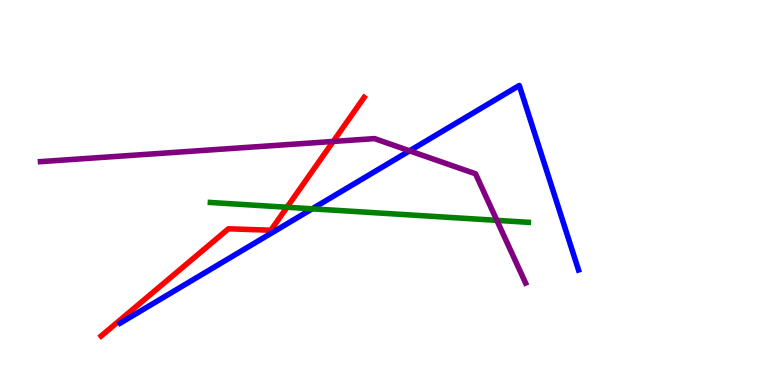[{'lines': ['blue', 'red'], 'intersections': []}, {'lines': ['green', 'red'], 'intersections': [{'x': 3.7, 'y': 4.62}]}, {'lines': ['purple', 'red'], 'intersections': [{'x': 4.3, 'y': 6.33}]}, {'lines': ['blue', 'green'], 'intersections': [{'x': 4.03, 'y': 4.58}]}, {'lines': ['blue', 'purple'], 'intersections': [{'x': 5.29, 'y': 6.08}]}, {'lines': ['green', 'purple'], 'intersections': [{'x': 6.41, 'y': 4.28}]}]